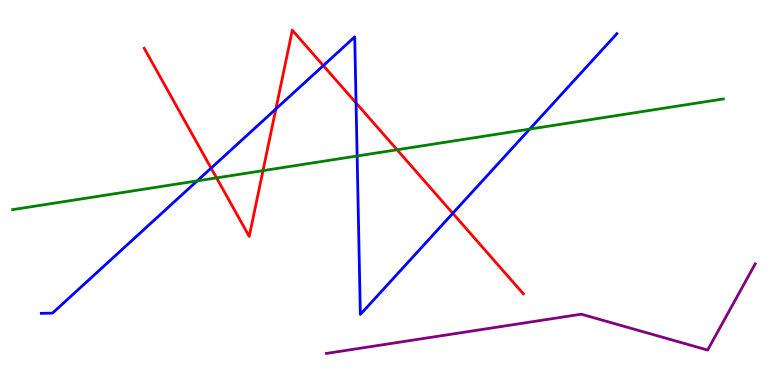[{'lines': ['blue', 'red'], 'intersections': [{'x': 2.72, 'y': 5.63}, {'x': 3.56, 'y': 7.17}, {'x': 4.17, 'y': 8.3}, {'x': 4.59, 'y': 7.33}, {'x': 5.84, 'y': 4.46}]}, {'lines': ['green', 'red'], 'intersections': [{'x': 2.79, 'y': 5.38}, {'x': 3.39, 'y': 5.57}, {'x': 5.12, 'y': 6.11}]}, {'lines': ['purple', 'red'], 'intersections': []}, {'lines': ['blue', 'green'], 'intersections': [{'x': 2.54, 'y': 5.3}, {'x': 4.61, 'y': 5.95}, {'x': 6.83, 'y': 6.65}]}, {'lines': ['blue', 'purple'], 'intersections': []}, {'lines': ['green', 'purple'], 'intersections': []}]